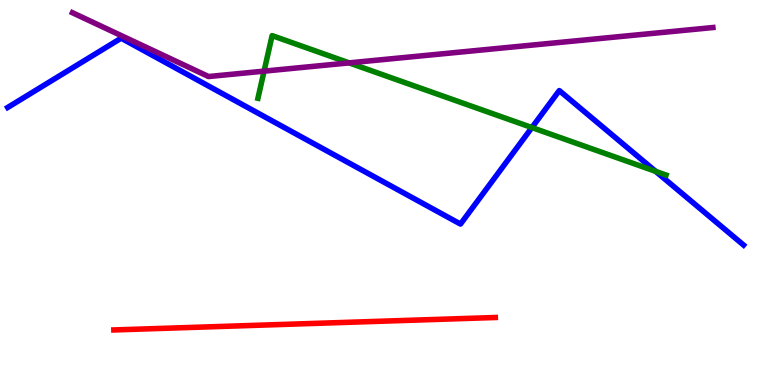[{'lines': ['blue', 'red'], 'intersections': []}, {'lines': ['green', 'red'], 'intersections': []}, {'lines': ['purple', 'red'], 'intersections': []}, {'lines': ['blue', 'green'], 'intersections': [{'x': 6.86, 'y': 6.69}, {'x': 8.46, 'y': 5.55}]}, {'lines': ['blue', 'purple'], 'intersections': []}, {'lines': ['green', 'purple'], 'intersections': [{'x': 3.41, 'y': 8.15}, {'x': 4.51, 'y': 8.37}]}]